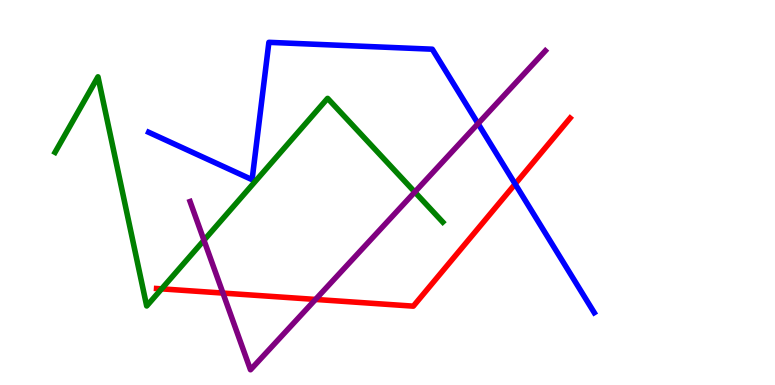[{'lines': ['blue', 'red'], 'intersections': [{'x': 6.65, 'y': 5.22}]}, {'lines': ['green', 'red'], 'intersections': [{'x': 2.09, 'y': 2.5}]}, {'lines': ['purple', 'red'], 'intersections': [{'x': 2.88, 'y': 2.39}, {'x': 4.07, 'y': 2.22}]}, {'lines': ['blue', 'green'], 'intersections': []}, {'lines': ['blue', 'purple'], 'intersections': [{'x': 6.17, 'y': 6.79}]}, {'lines': ['green', 'purple'], 'intersections': [{'x': 2.63, 'y': 3.76}, {'x': 5.35, 'y': 5.01}]}]